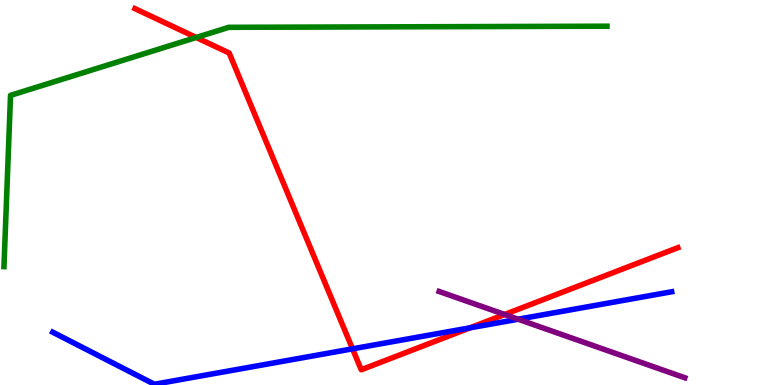[{'lines': ['blue', 'red'], 'intersections': [{'x': 4.55, 'y': 0.94}, {'x': 6.07, 'y': 1.49}]}, {'lines': ['green', 'red'], 'intersections': [{'x': 2.53, 'y': 9.03}]}, {'lines': ['purple', 'red'], 'intersections': [{'x': 6.51, 'y': 1.83}]}, {'lines': ['blue', 'green'], 'intersections': []}, {'lines': ['blue', 'purple'], 'intersections': [{'x': 6.69, 'y': 1.71}]}, {'lines': ['green', 'purple'], 'intersections': []}]